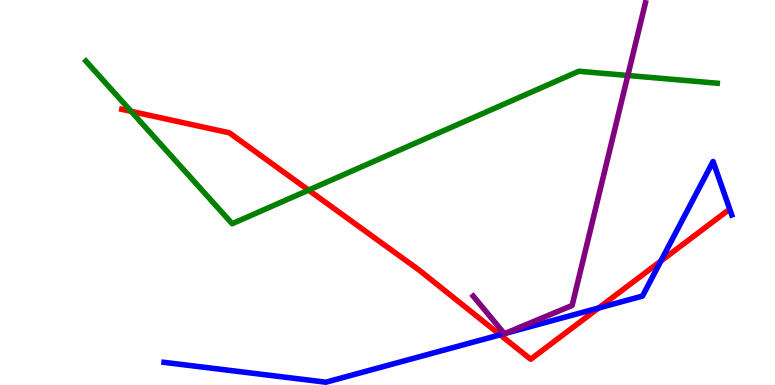[{'lines': ['blue', 'red'], 'intersections': [{'x': 6.45, 'y': 1.3}, {'x': 7.72, 'y': 2.0}, {'x': 8.53, 'y': 3.22}]}, {'lines': ['green', 'red'], 'intersections': [{'x': 1.69, 'y': 7.11}, {'x': 3.98, 'y': 5.06}]}, {'lines': ['purple', 'red'], 'intersections': []}, {'lines': ['blue', 'green'], 'intersections': []}, {'lines': ['blue', 'purple'], 'intersections': [{'x': 6.51, 'y': 1.33}, {'x': 6.52, 'y': 1.34}]}, {'lines': ['green', 'purple'], 'intersections': [{'x': 8.1, 'y': 8.04}]}]